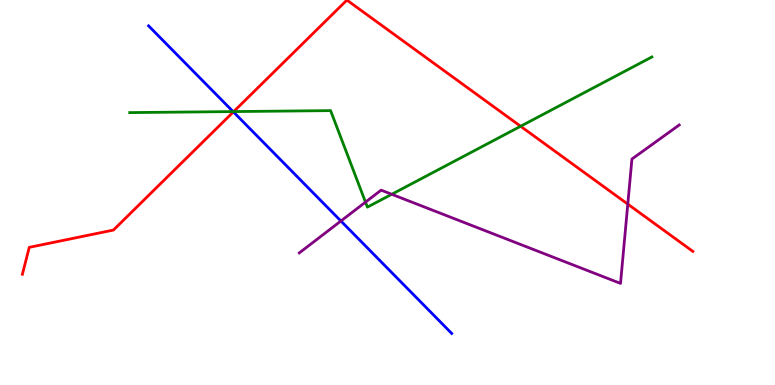[{'lines': ['blue', 'red'], 'intersections': [{'x': 3.01, 'y': 7.09}]}, {'lines': ['green', 'red'], 'intersections': [{'x': 3.02, 'y': 7.1}, {'x': 6.72, 'y': 6.72}]}, {'lines': ['purple', 'red'], 'intersections': [{'x': 8.1, 'y': 4.7}]}, {'lines': ['blue', 'green'], 'intersections': [{'x': 3.01, 'y': 7.1}]}, {'lines': ['blue', 'purple'], 'intersections': [{'x': 4.4, 'y': 4.26}]}, {'lines': ['green', 'purple'], 'intersections': [{'x': 4.72, 'y': 4.75}, {'x': 5.05, 'y': 4.95}]}]